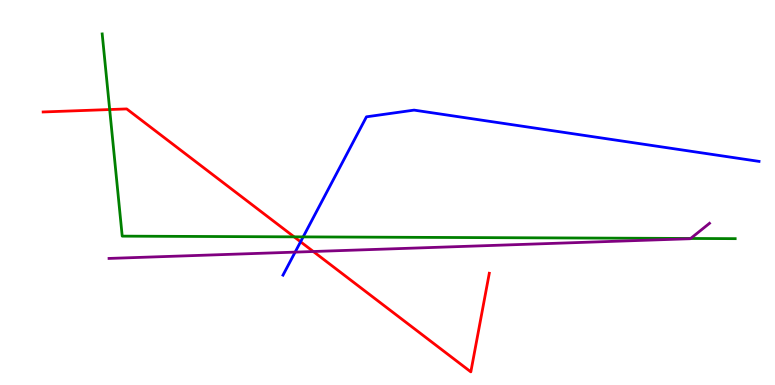[{'lines': ['blue', 'red'], 'intersections': [{'x': 3.88, 'y': 3.72}]}, {'lines': ['green', 'red'], 'intersections': [{'x': 1.42, 'y': 7.15}, {'x': 3.8, 'y': 3.85}]}, {'lines': ['purple', 'red'], 'intersections': [{'x': 4.04, 'y': 3.47}]}, {'lines': ['blue', 'green'], 'intersections': [{'x': 3.91, 'y': 3.85}]}, {'lines': ['blue', 'purple'], 'intersections': [{'x': 3.81, 'y': 3.45}]}, {'lines': ['green', 'purple'], 'intersections': [{'x': 8.91, 'y': 3.81}]}]